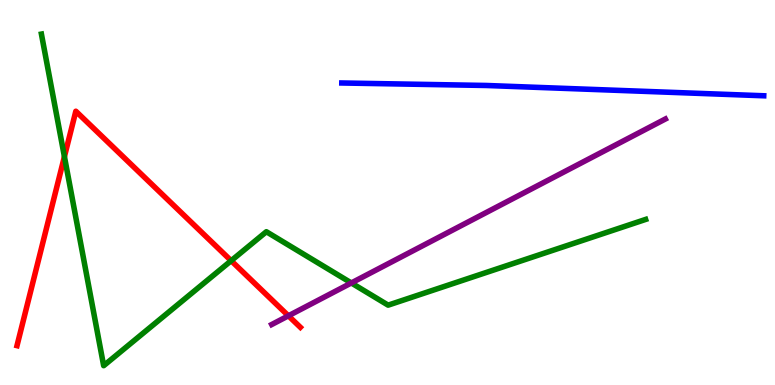[{'lines': ['blue', 'red'], 'intersections': []}, {'lines': ['green', 'red'], 'intersections': [{'x': 0.831, 'y': 5.93}, {'x': 2.98, 'y': 3.23}]}, {'lines': ['purple', 'red'], 'intersections': [{'x': 3.72, 'y': 1.8}]}, {'lines': ['blue', 'green'], 'intersections': []}, {'lines': ['blue', 'purple'], 'intersections': []}, {'lines': ['green', 'purple'], 'intersections': [{'x': 4.53, 'y': 2.65}]}]